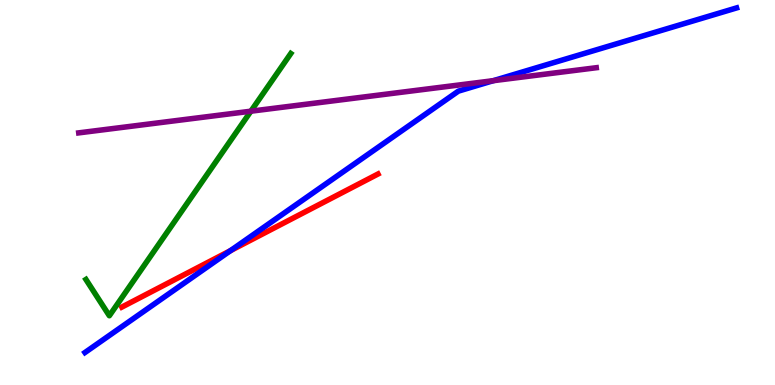[{'lines': ['blue', 'red'], 'intersections': [{'x': 2.97, 'y': 3.49}]}, {'lines': ['green', 'red'], 'intersections': []}, {'lines': ['purple', 'red'], 'intersections': []}, {'lines': ['blue', 'green'], 'intersections': []}, {'lines': ['blue', 'purple'], 'intersections': [{'x': 6.36, 'y': 7.9}]}, {'lines': ['green', 'purple'], 'intersections': [{'x': 3.24, 'y': 7.11}]}]